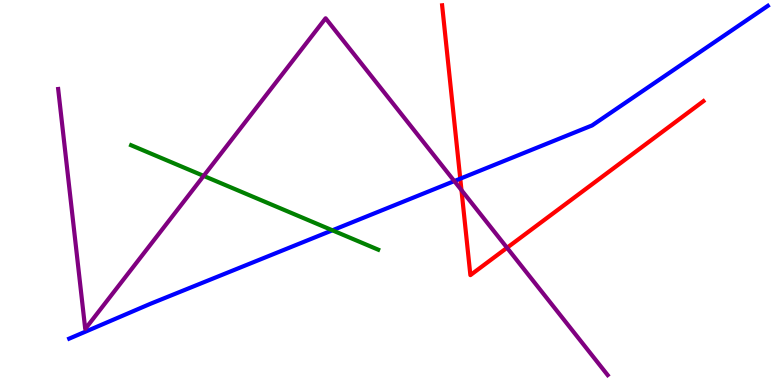[{'lines': ['blue', 'red'], 'intersections': [{'x': 5.94, 'y': 5.36}]}, {'lines': ['green', 'red'], 'intersections': []}, {'lines': ['purple', 'red'], 'intersections': [{'x': 5.95, 'y': 5.06}, {'x': 6.54, 'y': 3.56}]}, {'lines': ['blue', 'green'], 'intersections': [{'x': 4.29, 'y': 4.02}]}, {'lines': ['blue', 'purple'], 'intersections': [{'x': 5.86, 'y': 5.3}]}, {'lines': ['green', 'purple'], 'intersections': [{'x': 2.63, 'y': 5.43}]}]